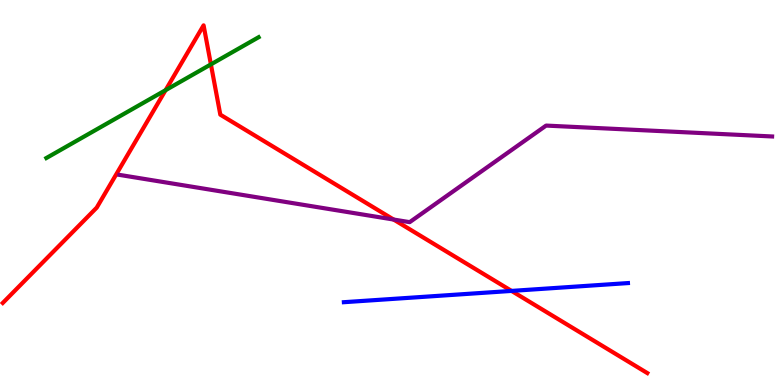[{'lines': ['blue', 'red'], 'intersections': [{'x': 6.6, 'y': 2.44}]}, {'lines': ['green', 'red'], 'intersections': [{'x': 2.14, 'y': 7.66}, {'x': 2.72, 'y': 8.33}]}, {'lines': ['purple', 'red'], 'intersections': [{'x': 5.08, 'y': 4.3}]}, {'lines': ['blue', 'green'], 'intersections': []}, {'lines': ['blue', 'purple'], 'intersections': []}, {'lines': ['green', 'purple'], 'intersections': []}]